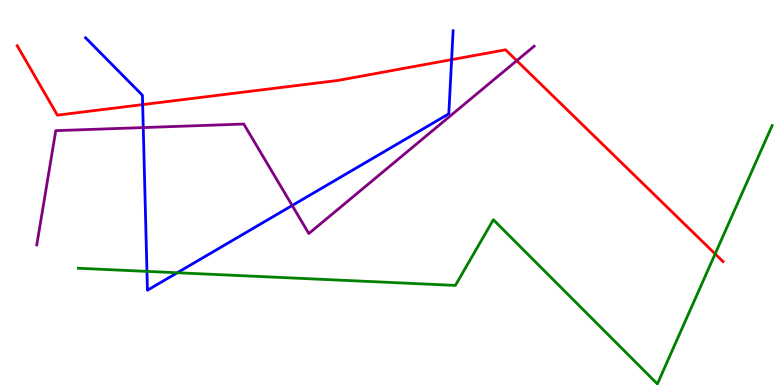[{'lines': ['blue', 'red'], 'intersections': [{'x': 1.84, 'y': 7.28}, {'x': 5.83, 'y': 8.45}]}, {'lines': ['green', 'red'], 'intersections': [{'x': 9.23, 'y': 3.41}]}, {'lines': ['purple', 'red'], 'intersections': [{'x': 6.67, 'y': 8.42}]}, {'lines': ['blue', 'green'], 'intersections': [{'x': 1.9, 'y': 2.95}, {'x': 2.29, 'y': 2.92}]}, {'lines': ['blue', 'purple'], 'intersections': [{'x': 1.85, 'y': 6.69}, {'x': 3.77, 'y': 4.66}]}, {'lines': ['green', 'purple'], 'intersections': []}]